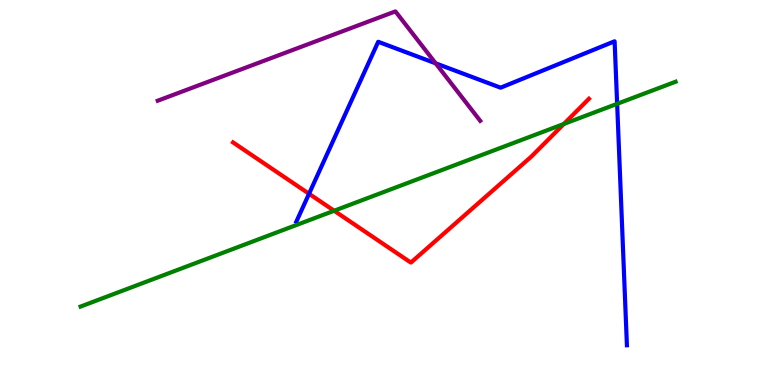[{'lines': ['blue', 'red'], 'intersections': [{'x': 3.99, 'y': 4.97}]}, {'lines': ['green', 'red'], 'intersections': [{'x': 4.31, 'y': 4.53}, {'x': 7.28, 'y': 6.78}]}, {'lines': ['purple', 'red'], 'intersections': []}, {'lines': ['blue', 'green'], 'intersections': [{'x': 7.96, 'y': 7.3}]}, {'lines': ['blue', 'purple'], 'intersections': [{'x': 5.62, 'y': 8.35}]}, {'lines': ['green', 'purple'], 'intersections': []}]